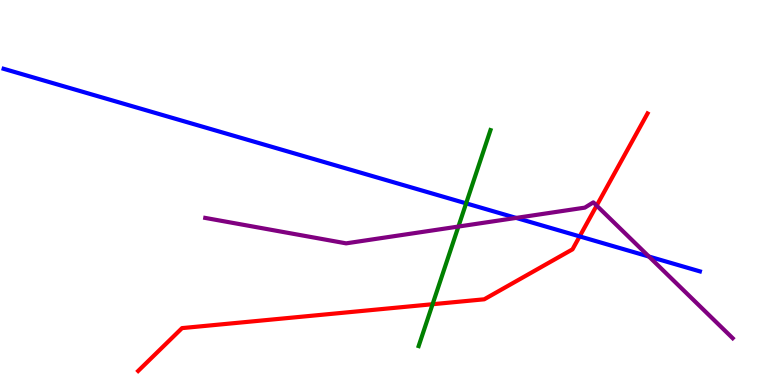[{'lines': ['blue', 'red'], 'intersections': [{'x': 7.48, 'y': 3.86}]}, {'lines': ['green', 'red'], 'intersections': [{'x': 5.58, 'y': 2.1}]}, {'lines': ['purple', 'red'], 'intersections': [{'x': 7.7, 'y': 4.66}]}, {'lines': ['blue', 'green'], 'intersections': [{'x': 6.01, 'y': 4.72}]}, {'lines': ['blue', 'purple'], 'intersections': [{'x': 6.66, 'y': 4.34}, {'x': 8.37, 'y': 3.34}]}, {'lines': ['green', 'purple'], 'intersections': [{'x': 5.91, 'y': 4.12}]}]